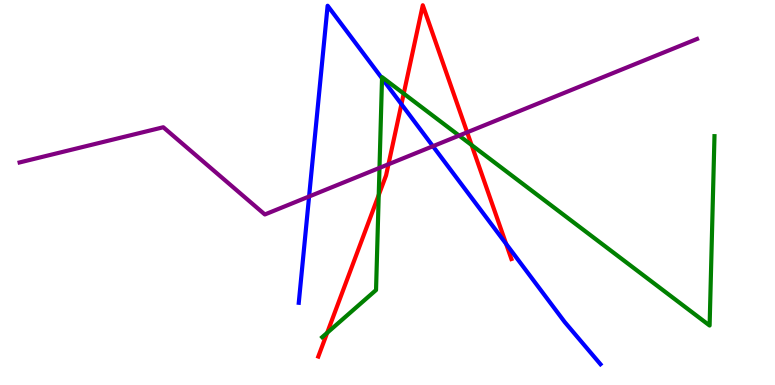[{'lines': ['blue', 'red'], 'intersections': [{'x': 5.18, 'y': 7.29}, {'x': 6.53, 'y': 3.67}]}, {'lines': ['green', 'red'], 'intersections': [{'x': 4.22, 'y': 1.36}, {'x': 4.89, 'y': 4.93}, {'x': 5.21, 'y': 7.57}, {'x': 6.09, 'y': 6.23}]}, {'lines': ['purple', 'red'], 'intersections': [{'x': 5.01, 'y': 5.73}, {'x': 6.03, 'y': 6.56}]}, {'lines': ['blue', 'green'], 'intersections': [{'x': 4.93, 'y': 7.97}]}, {'lines': ['blue', 'purple'], 'intersections': [{'x': 3.99, 'y': 4.9}, {'x': 5.59, 'y': 6.2}]}, {'lines': ['green', 'purple'], 'intersections': [{'x': 4.9, 'y': 5.64}, {'x': 5.92, 'y': 6.48}]}]